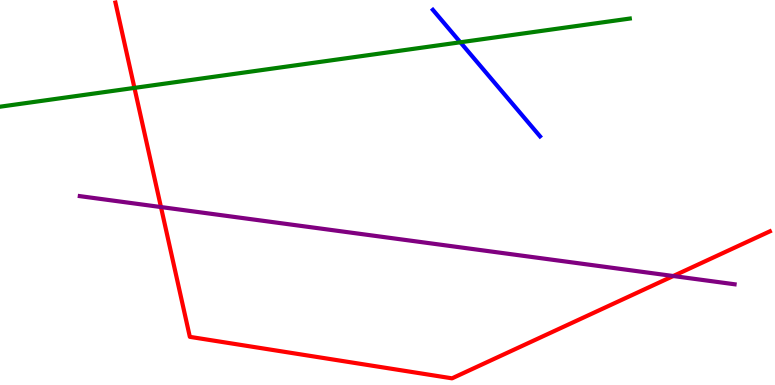[{'lines': ['blue', 'red'], 'intersections': []}, {'lines': ['green', 'red'], 'intersections': [{'x': 1.73, 'y': 7.72}]}, {'lines': ['purple', 'red'], 'intersections': [{'x': 2.08, 'y': 4.62}, {'x': 8.69, 'y': 2.83}]}, {'lines': ['blue', 'green'], 'intersections': [{'x': 5.94, 'y': 8.9}]}, {'lines': ['blue', 'purple'], 'intersections': []}, {'lines': ['green', 'purple'], 'intersections': []}]